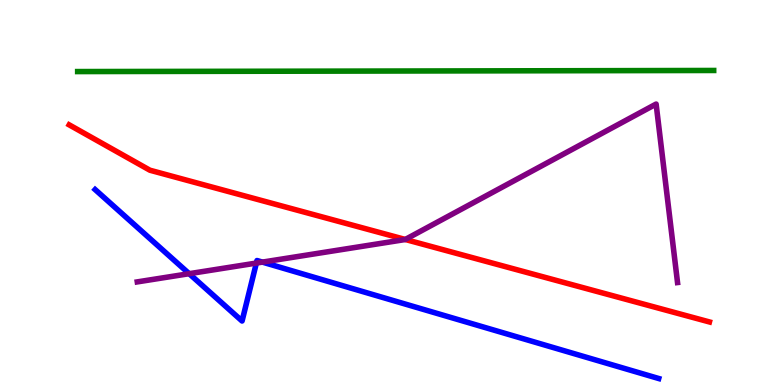[{'lines': ['blue', 'red'], 'intersections': []}, {'lines': ['green', 'red'], 'intersections': []}, {'lines': ['purple', 'red'], 'intersections': [{'x': 5.23, 'y': 3.78}]}, {'lines': ['blue', 'green'], 'intersections': []}, {'lines': ['blue', 'purple'], 'intersections': [{'x': 2.44, 'y': 2.89}, {'x': 3.31, 'y': 3.17}, {'x': 3.39, 'y': 3.19}]}, {'lines': ['green', 'purple'], 'intersections': []}]